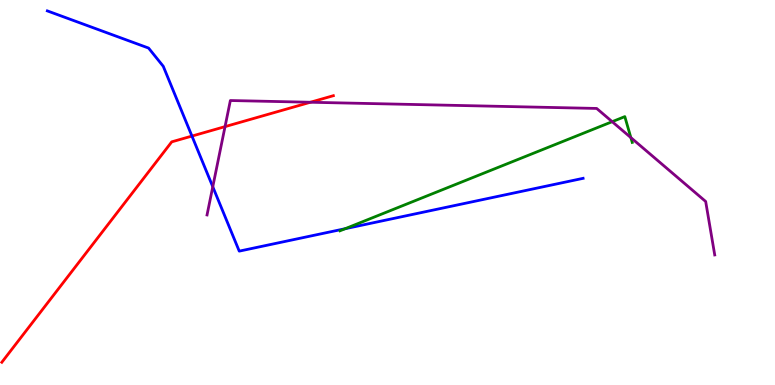[{'lines': ['blue', 'red'], 'intersections': [{'x': 2.48, 'y': 6.47}]}, {'lines': ['green', 'red'], 'intersections': []}, {'lines': ['purple', 'red'], 'intersections': [{'x': 2.9, 'y': 6.71}, {'x': 4.01, 'y': 7.34}]}, {'lines': ['blue', 'green'], 'intersections': [{'x': 4.45, 'y': 4.06}]}, {'lines': ['blue', 'purple'], 'intersections': [{'x': 2.75, 'y': 5.15}]}, {'lines': ['green', 'purple'], 'intersections': [{'x': 7.9, 'y': 6.84}, {'x': 8.14, 'y': 6.43}]}]